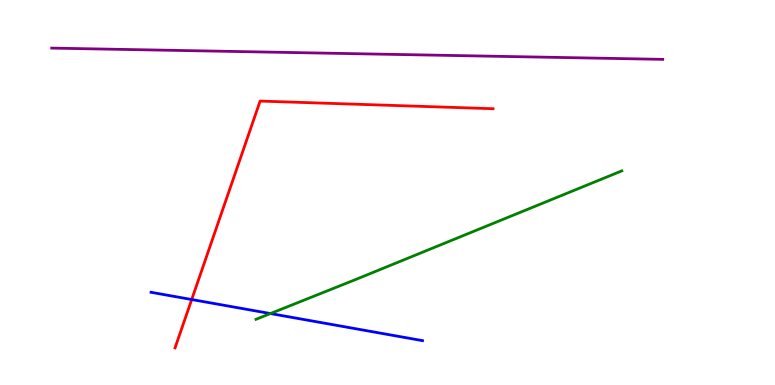[{'lines': ['blue', 'red'], 'intersections': [{'x': 2.47, 'y': 2.22}]}, {'lines': ['green', 'red'], 'intersections': []}, {'lines': ['purple', 'red'], 'intersections': []}, {'lines': ['blue', 'green'], 'intersections': [{'x': 3.49, 'y': 1.86}]}, {'lines': ['blue', 'purple'], 'intersections': []}, {'lines': ['green', 'purple'], 'intersections': []}]